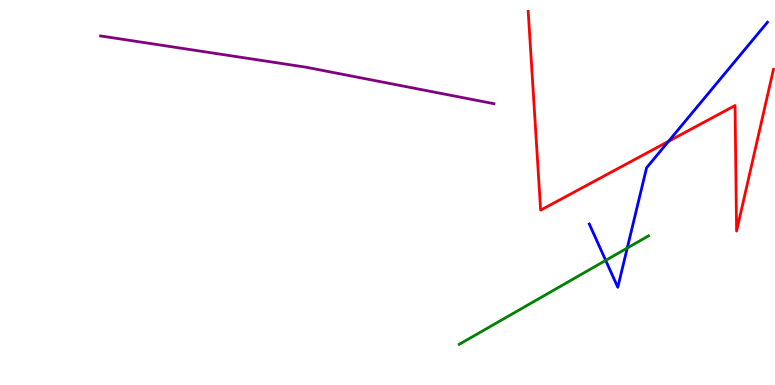[{'lines': ['blue', 'red'], 'intersections': [{'x': 8.63, 'y': 6.33}]}, {'lines': ['green', 'red'], 'intersections': []}, {'lines': ['purple', 'red'], 'intersections': []}, {'lines': ['blue', 'green'], 'intersections': [{'x': 7.82, 'y': 3.24}, {'x': 8.09, 'y': 3.56}]}, {'lines': ['blue', 'purple'], 'intersections': []}, {'lines': ['green', 'purple'], 'intersections': []}]